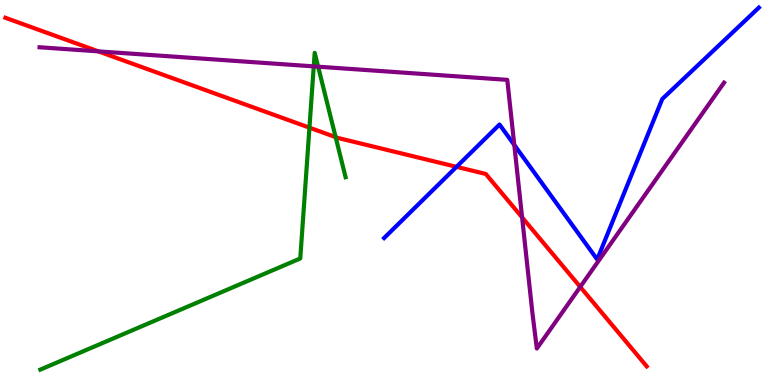[{'lines': ['blue', 'red'], 'intersections': [{'x': 5.89, 'y': 5.67}]}, {'lines': ['green', 'red'], 'intersections': [{'x': 3.99, 'y': 6.68}, {'x': 4.33, 'y': 6.44}]}, {'lines': ['purple', 'red'], 'intersections': [{'x': 1.27, 'y': 8.67}, {'x': 6.74, 'y': 4.35}, {'x': 7.49, 'y': 2.55}]}, {'lines': ['blue', 'green'], 'intersections': []}, {'lines': ['blue', 'purple'], 'intersections': [{'x': 6.64, 'y': 6.24}]}, {'lines': ['green', 'purple'], 'intersections': [{'x': 4.05, 'y': 8.28}, {'x': 4.11, 'y': 8.27}]}]